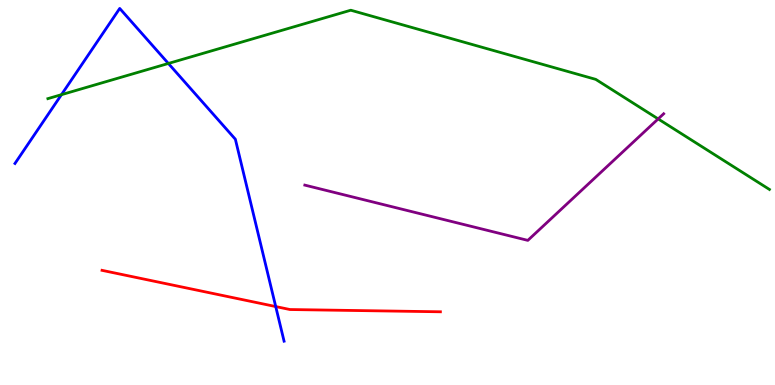[{'lines': ['blue', 'red'], 'intersections': [{'x': 3.56, 'y': 2.04}]}, {'lines': ['green', 'red'], 'intersections': []}, {'lines': ['purple', 'red'], 'intersections': []}, {'lines': ['blue', 'green'], 'intersections': [{'x': 0.793, 'y': 7.54}, {'x': 2.17, 'y': 8.35}]}, {'lines': ['blue', 'purple'], 'intersections': []}, {'lines': ['green', 'purple'], 'intersections': [{'x': 8.49, 'y': 6.91}]}]